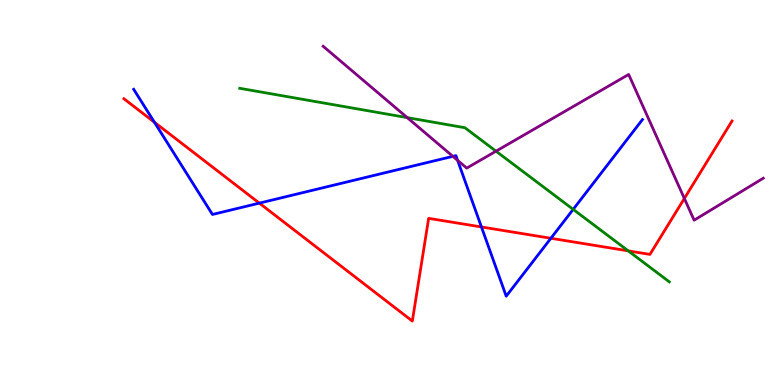[{'lines': ['blue', 'red'], 'intersections': [{'x': 1.99, 'y': 6.82}, {'x': 3.35, 'y': 4.72}, {'x': 6.21, 'y': 4.11}, {'x': 7.11, 'y': 3.81}]}, {'lines': ['green', 'red'], 'intersections': [{'x': 8.11, 'y': 3.48}]}, {'lines': ['purple', 'red'], 'intersections': [{'x': 8.83, 'y': 4.85}]}, {'lines': ['blue', 'green'], 'intersections': [{'x': 7.4, 'y': 4.56}]}, {'lines': ['blue', 'purple'], 'intersections': [{'x': 5.84, 'y': 5.94}, {'x': 5.9, 'y': 5.83}]}, {'lines': ['green', 'purple'], 'intersections': [{'x': 5.25, 'y': 6.94}, {'x': 6.4, 'y': 6.07}]}]